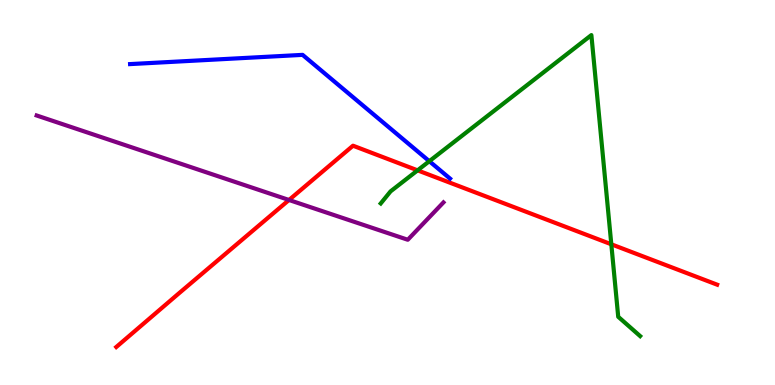[{'lines': ['blue', 'red'], 'intersections': []}, {'lines': ['green', 'red'], 'intersections': [{'x': 5.39, 'y': 5.58}, {'x': 7.89, 'y': 3.66}]}, {'lines': ['purple', 'red'], 'intersections': [{'x': 3.73, 'y': 4.81}]}, {'lines': ['blue', 'green'], 'intersections': [{'x': 5.54, 'y': 5.81}]}, {'lines': ['blue', 'purple'], 'intersections': []}, {'lines': ['green', 'purple'], 'intersections': []}]